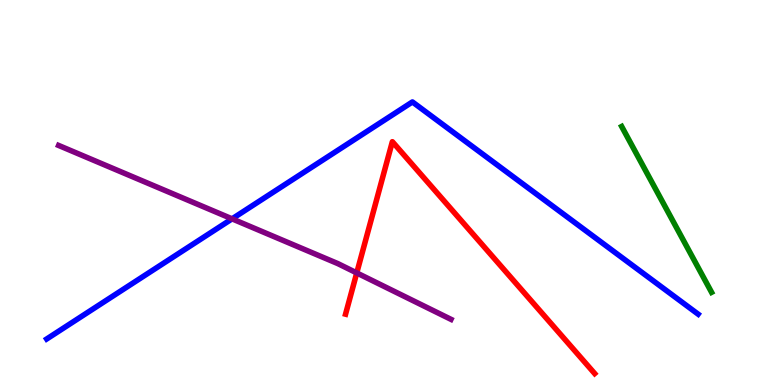[{'lines': ['blue', 'red'], 'intersections': []}, {'lines': ['green', 'red'], 'intersections': []}, {'lines': ['purple', 'red'], 'intersections': [{'x': 4.6, 'y': 2.91}]}, {'lines': ['blue', 'green'], 'intersections': []}, {'lines': ['blue', 'purple'], 'intersections': [{'x': 2.99, 'y': 4.32}]}, {'lines': ['green', 'purple'], 'intersections': []}]